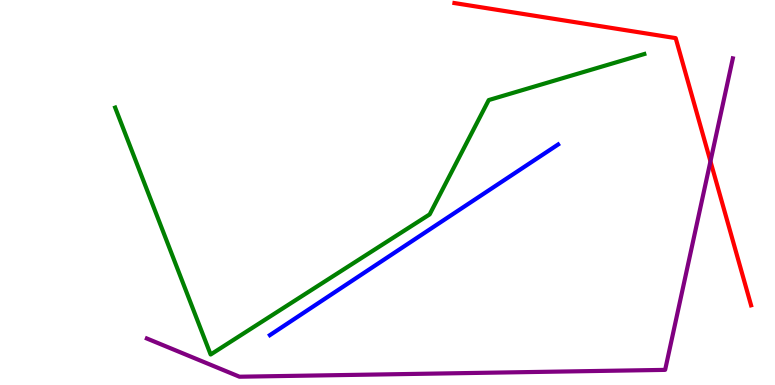[{'lines': ['blue', 'red'], 'intersections': []}, {'lines': ['green', 'red'], 'intersections': []}, {'lines': ['purple', 'red'], 'intersections': [{'x': 9.17, 'y': 5.81}]}, {'lines': ['blue', 'green'], 'intersections': []}, {'lines': ['blue', 'purple'], 'intersections': []}, {'lines': ['green', 'purple'], 'intersections': []}]